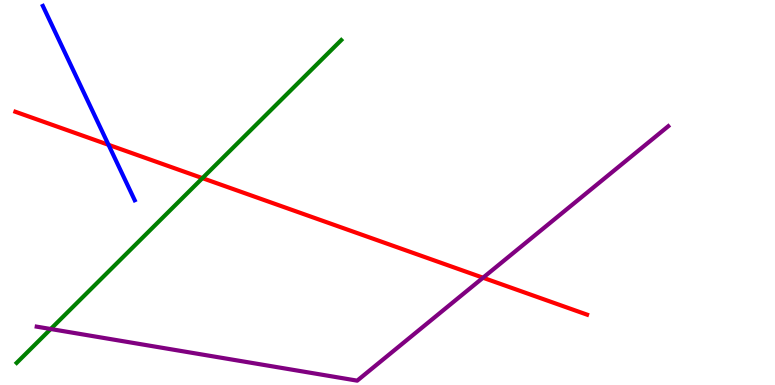[{'lines': ['blue', 'red'], 'intersections': [{'x': 1.4, 'y': 6.24}]}, {'lines': ['green', 'red'], 'intersections': [{'x': 2.61, 'y': 5.37}]}, {'lines': ['purple', 'red'], 'intersections': [{'x': 6.23, 'y': 2.79}]}, {'lines': ['blue', 'green'], 'intersections': []}, {'lines': ['blue', 'purple'], 'intersections': []}, {'lines': ['green', 'purple'], 'intersections': [{'x': 0.654, 'y': 1.45}]}]